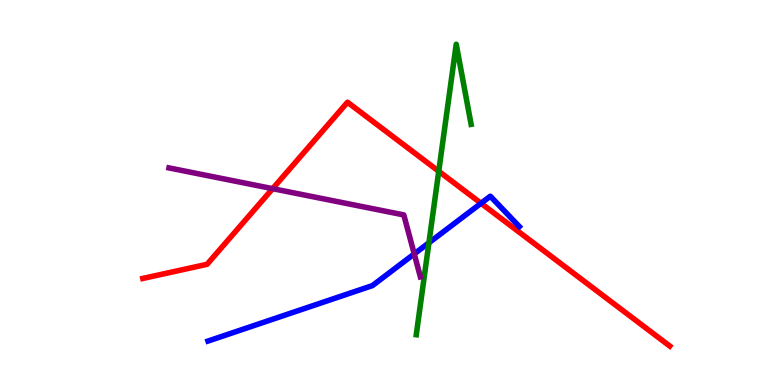[{'lines': ['blue', 'red'], 'intersections': [{'x': 6.21, 'y': 4.72}]}, {'lines': ['green', 'red'], 'intersections': [{'x': 5.66, 'y': 5.55}]}, {'lines': ['purple', 'red'], 'intersections': [{'x': 3.52, 'y': 5.1}]}, {'lines': ['blue', 'green'], 'intersections': [{'x': 5.53, 'y': 3.69}]}, {'lines': ['blue', 'purple'], 'intersections': [{'x': 5.34, 'y': 3.4}]}, {'lines': ['green', 'purple'], 'intersections': []}]